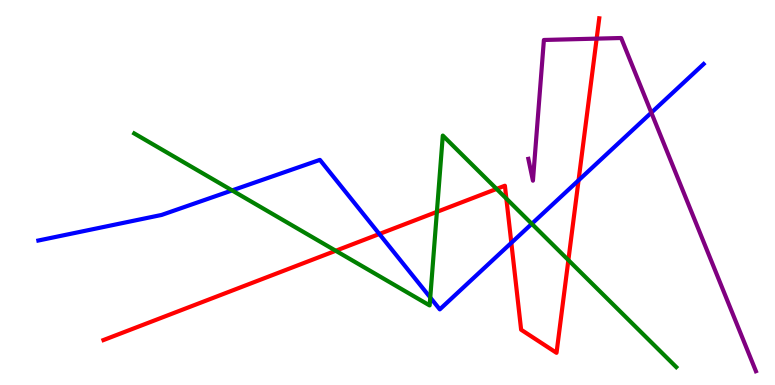[{'lines': ['blue', 'red'], 'intersections': [{'x': 4.89, 'y': 3.92}, {'x': 6.6, 'y': 3.69}, {'x': 7.47, 'y': 5.32}]}, {'lines': ['green', 'red'], 'intersections': [{'x': 4.33, 'y': 3.49}, {'x': 5.64, 'y': 4.5}, {'x': 6.41, 'y': 5.09}, {'x': 6.53, 'y': 4.84}, {'x': 7.33, 'y': 3.24}]}, {'lines': ['purple', 'red'], 'intersections': [{'x': 7.7, 'y': 9.0}]}, {'lines': ['blue', 'green'], 'intersections': [{'x': 2.99, 'y': 5.05}, {'x': 5.55, 'y': 2.27}, {'x': 6.86, 'y': 4.19}]}, {'lines': ['blue', 'purple'], 'intersections': [{'x': 8.4, 'y': 7.07}]}, {'lines': ['green', 'purple'], 'intersections': []}]